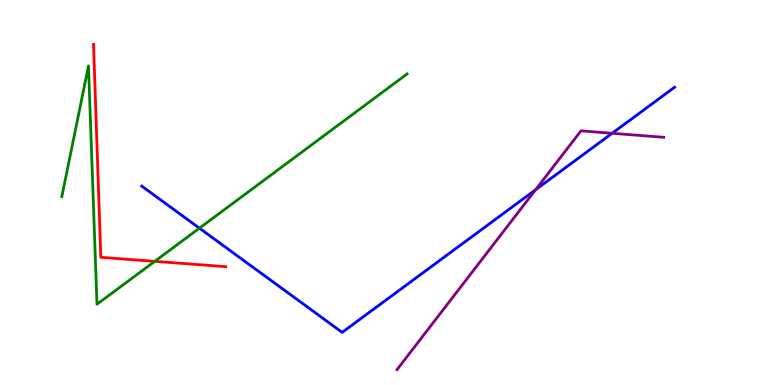[{'lines': ['blue', 'red'], 'intersections': []}, {'lines': ['green', 'red'], 'intersections': [{'x': 2.0, 'y': 3.21}]}, {'lines': ['purple', 'red'], 'intersections': []}, {'lines': ['blue', 'green'], 'intersections': [{'x': 2.57, 'y': 4.07}]}, {'lines': ['blue', 'purple'], 'intersections': [{'x': 6.91, 'y': 5.07}, {'x': 7.9, 'y': 6.54}]}, {'lines': ['green', 'purple'], 'intersections': []}]